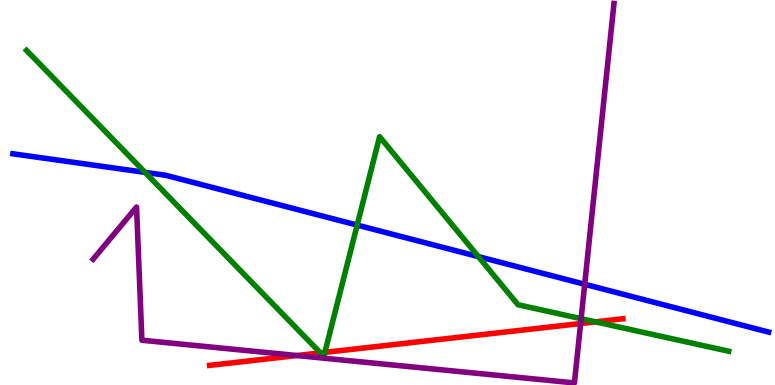[{'lines': ['blue', 'red'], 'intersections': []}, {'lines': ['green', 'red'], 'intersections': [{'x': 4.13, 'y': 0.834}, {'x': 4.19, 'y': 0.847}, {'x': 7.68, 'y': 1.64}]}, {'lines': ['purple', 'red'], 'intersections': [{'x': 3.83, 'y': 0.766}, {'x': 7.49, 'y': 1.6}]}, {'lines': ['blue', 'green'], 'intersections': [{'x': 1.87, 'y': 5.52}, {'x': 4.61, 'y': 4.15}, {'x': 6.17, 'y': 3.33}]}, {'lines': ['blue', 'purple'], 'intersections': [{'x': 7.54, 'y': 2.62}]}, {'lines': ['green', 'purple'], 'intersections': [{'x': 7.5, 'y': 1.72}]}]